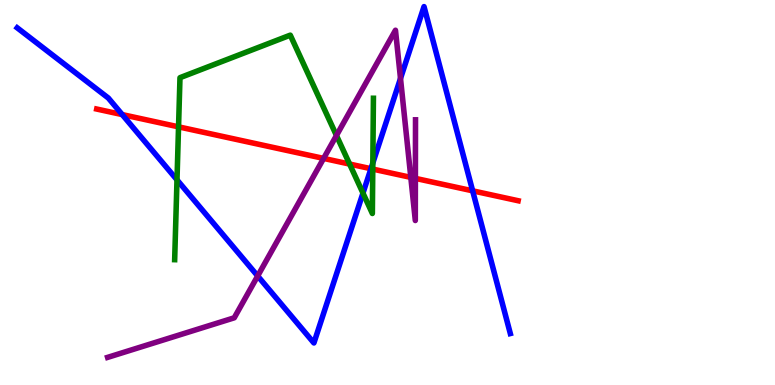[{'lines': ['blue', 'red'], 'intersections': [{'x': 1.58, 'y': 7.02}, {'x': 4.79, 'y': 5.62}, {'x': 6.1, 'y': 5.04}]}, {'lines': ['green', 'red'], 'intersections': [{'x': 2.3, 'y': 6.71}, {'x': 4.51, 'y': 5.74}, {'x': 4.81, 'y': 5.61}]}, {'lines': ['purple', 'red'], 'intersections': [{'x': 4.18, 'y': 5.89}, {'x': 5.3, 'y': 5.39}, {'x': 5.36, 'y': 5.37}]}, {'lines': ['blue', 'green'], 'intersections': [{'x': 2.28, 'y': 5.33}, {'x': 4.68, 'y': 4.98}, {'x': 4.81, 'y': 5.77}]}, {'lines': ['blue', 'purple'], 'intersections': [{'x': 3.33, 'y': 2.83}, {'x': 5.17, 'y': 7.96}]}, {'lines': ['green', 'purple'], 'intersections': [{'x': 4.34, 'y': 6.48}]}]